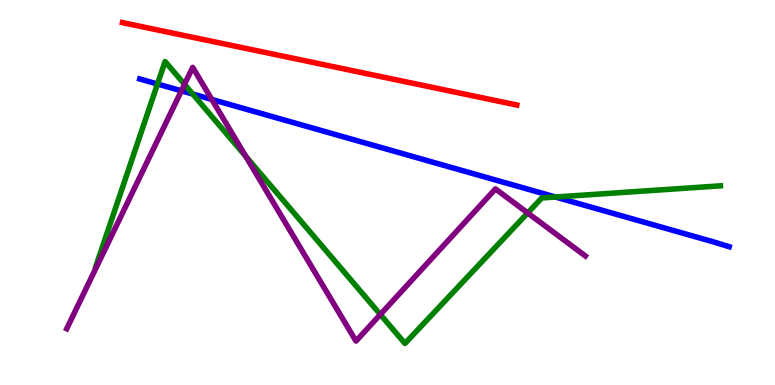[{'lines': ['blue', 'red'], 'intersections': []}, {'lines': ['green', 'red'], 'intersections': []}, {'lines': ['purple', 'red'], 'intersections': []}, {'lines': ['blue', 'green'], 'intersections': [{'x': 2.03, 'y': 7.82}, {'x': 2.49, 'y': 7.56}, {'x': 7.17, 'y': 4.88}]}, {'lines': ['blue', 'purple'], 'intersections': [{'x': 2.34, 'y': 7.64}, {'x': 2.73, 'y': 7.42}]}, {'lines': ['green', 'purple'], 'intersections': [{'x': 2.38, 'y': 7.81}, {'x': 3.17, 'y': 5.94}, {'x': 4.91, 'y': 1.83}, {'x': 6.81, 'y': 4.47}]}]